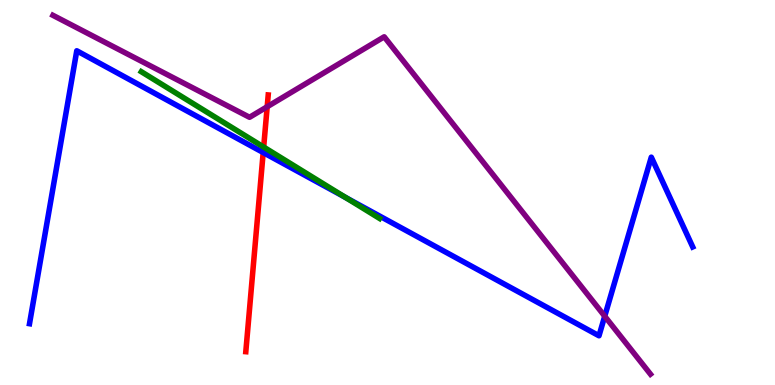[{'lines': ['blue', 'red'], 'intersections': [{'x': 3.4, 'y': 6.04}]}, {'lines': ['green', 'red'], 'intersections': [{'x': 3.4, 'y': 6.18}]}, {'lines': ['purple', 'red'], 'intersections': [{'x': 3.45, 'y': 7.23}]}, {'lines': ['blue', 'green'], 'intersections': [{'x': 4.46, 'y': 4.87}]}, {'lines': ['blue', 'purple'], 'intersections': [{'x': 7.8, 'y': 1.79}]}, {'lines': ['green', 'purple'], 'intersections': []}]